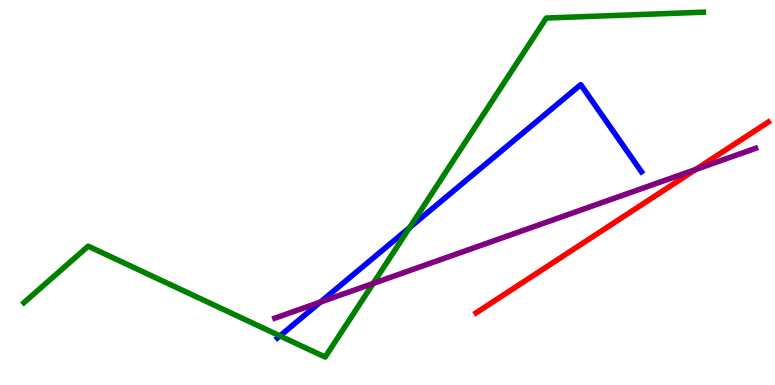[{'lines': ['blue', 'red'], 'intersections': []}, {'lines': ['green', 'red'], 'intersections': []}, {'lines': ['purple', 'red'], 'intersections': [{'x': 8.98, 'y': 5.6}]}, {'lines': ['blue', 'green'], 'intersections': [{'x': 3.61, 'y': 1.28}, {'x': 5.29, 'y': 4.09}]}, {'lines': ['blue', 'purple'], 'intersections': [{'x': 4.13, 'y': 2.15}]}, {'lines': ['green', 'purple'], 'intersections': [{'x': 4.82, 'y': 2.64}]}]